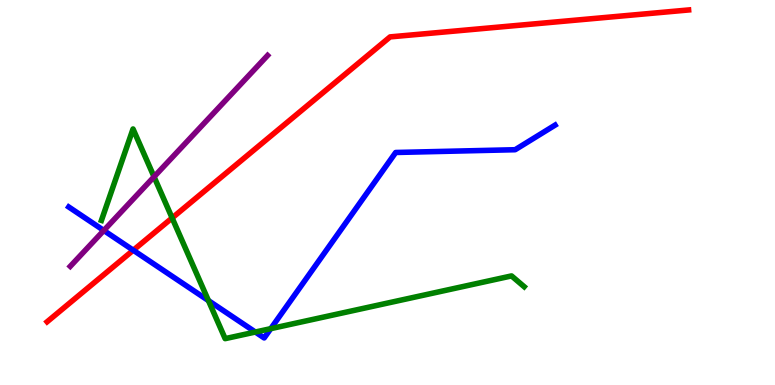[{'lines': ['blue', 'red'], 'intersections': [{'x': 1.72, 'y': 3.5}]}, {'lines': ['green', 'red'], 'intersections': [{'x': 2.22, 'y': 4.34}]}, {'lines': ['purple', 'red'], 'intersections': []}, {'lines': ['blue', 'green'], 'intersections': [{'x': 2.69, 'y': 2.19}, {'x': 3.29, 'y': 1.38}, {'x': 3.49, 'y': 1.46}]}, {'lines': ['blue', 'purple'], 'intersections': [{'x': 1.34, 'y': 4.01}]}, {'lines': ['green', 'purple'], 'intersections': [{'x': 1.99, 'y': 5.41}]}]